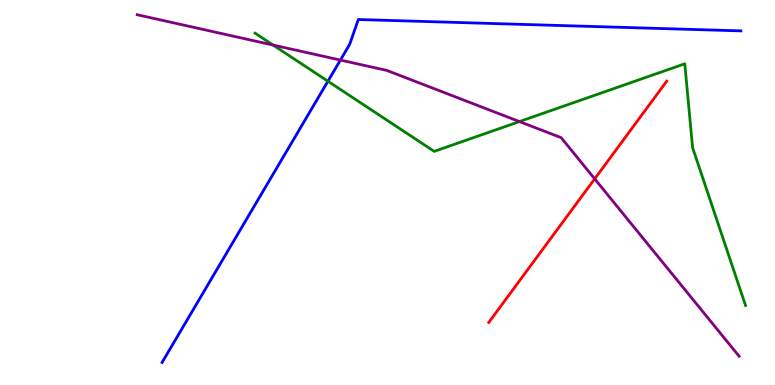[{'lines': ['blue', 'red'], 'intersections': []}, {'lines': ['green', 'red'], 'intersections': []}, {'lines': ['purple', 'red'], 'intersections': [{'x': 7.67, 'y': 5.35}]}, {'lines': ['blue', 'green'], 'intersections': [{'x': 4.23, 'y': 7.89}]}, {'lines': ['blue', 'purple'], 'intersections': [{'x': 4.39, 'y': 8.44}]}, {'lines': ['green', 'purple'], 'intersections': [{'x': 3.52, 'y': 8.83}, {'x': 6.7, 'y': 6.84}]}]